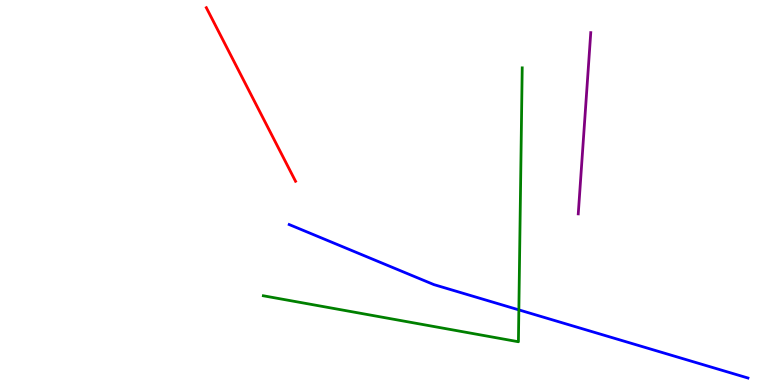[{'lines': ['blue', 'red'], 'intersections': []}, {'lines': ['green', 'red'], 'intersections': []}, {'lines': ['purple', 'red'], 'intersections': []}, {'lines': ['blue', 'green'], 'intersections': [{'x': 6.69, 'y': 1.95}]}, {'lines': ['blue', 'purple'], 'intersections': []}, {'lines': ['green', 'purple'], 'intersections': []}]